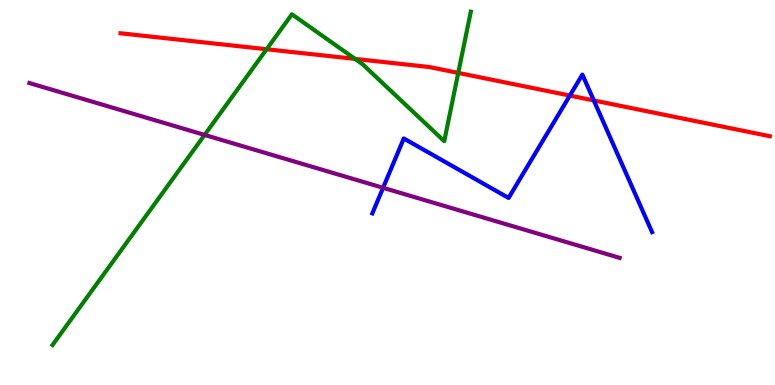[{'lines': ['blue', 'red'], 'intersections': [{'x': 7.35, 'y': 7.52}, {'x': 7.66, 'y': 7.39}]}, {'lines': ['green', 'red'], 'intersections': [{'x': 3.44, 'y': 8.72}, {'x': 4.58, 'y': 8.47}, {'x': 5.91, 'y': 8.11}]}, {'lines': ['purple', 'red'], 'intersections': []}, {'lines': ['blue', 'green'], 'intersections': []}, {'lines': ['blue', 'purple'], 'intersections': [{'x': 4.94, 'y': 5.12}]}, {'lines': ['green', 'purple'], 'intersections': [{'x': 2.64, 'y': 6.5}]}]